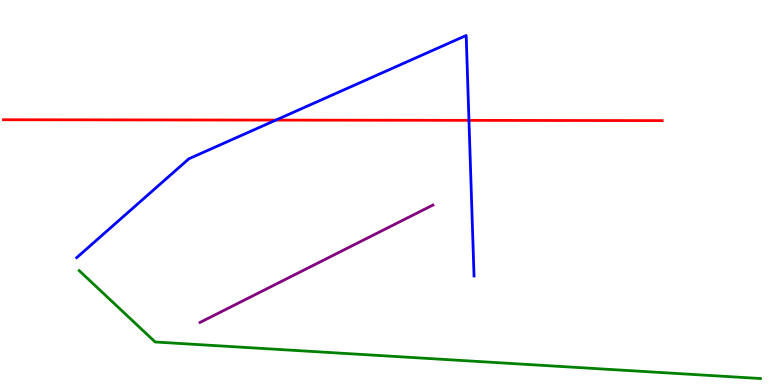[{'lines': ['blue', 'red'], 'intersections': [{'x': 3.56, 'y': 6.88}, {'x': 6.05, 'y': 6.87}]}, {'lines': ['green', 'red'], 'intersections': []}, {'lines': ['purple', 'red'], 'intersections': []}, {'lines': ['blue', 'green'], 'intersections': []}, {'lines': ['blue', 'purple'], 'intersections': []}, {'lines': ['green', 'purple'], 'intersections': []}]